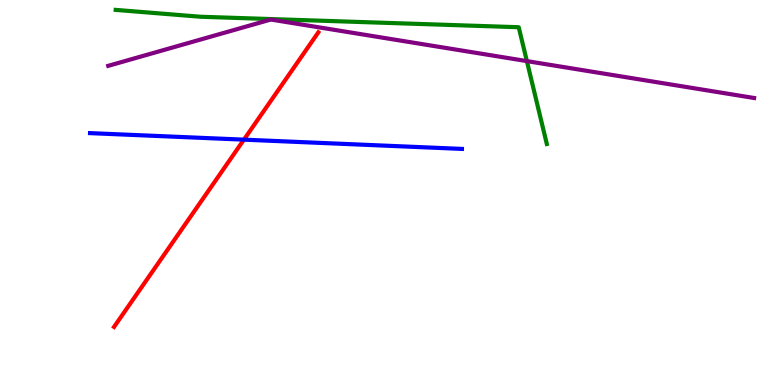[{'lines': ['blue', 'red'], 'intersections': [{'x': 3.15, 'y': 6.37}]}, {'lines': ['green', 'red'], 'intersections': []}, {'lines': ['purple', 'red'], 'intersections': []}, {'lines': ['blue', 'green'], 'intersections': []}, {'lines': ['blue', 'purple'], 'intersections': []}, {'lines': ['green', 'purple'], 'intersections': [{'x': 6.8, 'y': 8.41}]}]